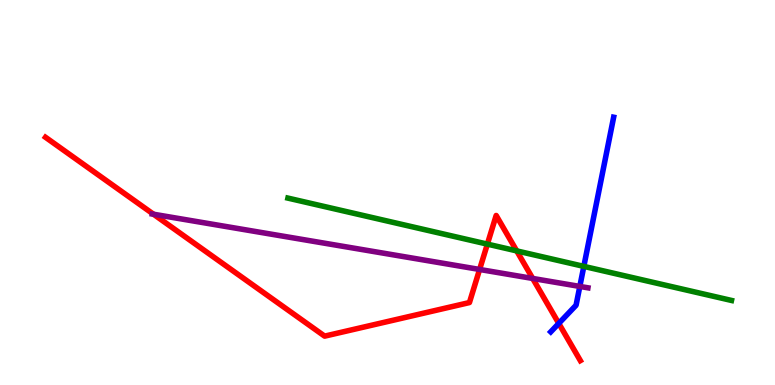[{'lines': ['blue', 'red'], 'intersections': [{'x': 7.21, 'y': 1.6}]}, {'lines': ['green', 'red'], 'intersections': [{'x': 6.29, 'y': 3.66}, {'x': 6.67, 'y': 3.48}]}, {'lines': ['purple', 'red'], 'intersections': [{'x': 1.98, 'y': 4.44}, {'x': 6.19, 'y': 3.0}, {'x': 6.87, 'y': 2.77}]}, {'lines': ['blue', 'green'], 'intersections': [{'x': 7.53, 'y': 3.08}]}, {'lines': ['blue', 'purple'], 'intersections': [{'x': 7.48, 'y': 2.56}]}, {'lines': ['green', 'purple'], 'intersections': []}]